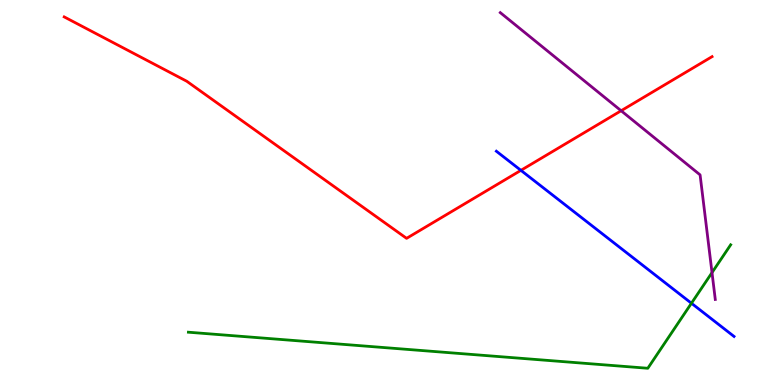[{'lines': ['blue', 'red'], 'intersections': [{'x': 6.72, 'y': 5.58}]}, {'lines': ['green', 'red'], 'intersections': []}, {'lines': ['purple', 'red'], 'intersections': [{'x': 8.01, 'y': 7.12}]}, {'lines': ['blue', 'green'], 'intersections': [{'x': 8.92, 'y': 2.12}]}, {'lines': ['blue', 'purple'], 'intersections': []}, {'lines': ['green', 'purple'], 'intersections': [{'x': 9.19, 'y': 2.92}]}]